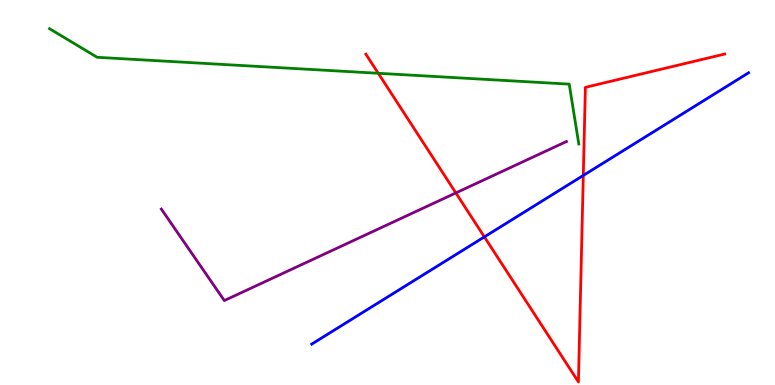[{'lines': ['blue', 'red'], 'intersections': [{'x': 6.25, 'y': 3.85}, {'x': 7.53, 'y': 5.44}]}, {'lines': ['green', 'red'], 'intersections': [{'x': 4.88, 'y': 8.1}]}, {'lines': ['purple', 'red'], 'intersections': [{'x': 5.88, 'y': 4.99}]}, {'lines': ['blue', 'green'], 'intersections': []}, {'lines': ['blue', 'purple'], 'intersections': []}, {'lines': ['green', 'purple'], 'intersections': []}]